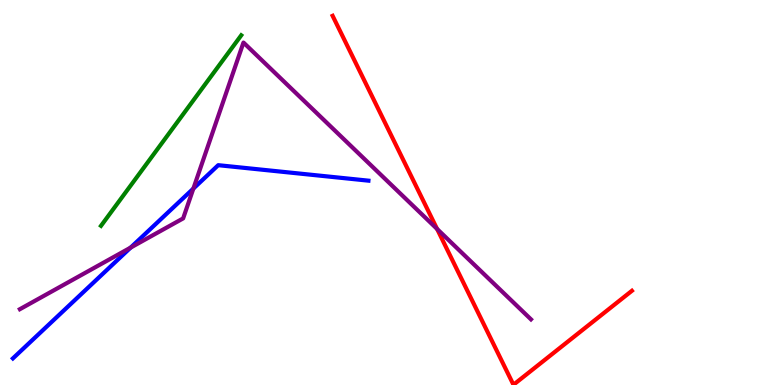[{'lines': ['blue', 'red'], 'intersections': []}, {'lines': ['green', 'red'], 'intersections': []}, {'lines': ['purple', 'red'], 'intersections': [{'x': 5.64, 'y': 4.05}]}, {'lines': ['blue', 'green'], 'intersections': []}, {'lines': ['blue', 'purple'], 'intersections': [{'x': 1.69, 'y': 3.57}, {'x': 2.5, 'y': 5.1}]}, {'lines': ['green', 'purple'], 'intersections': []}]